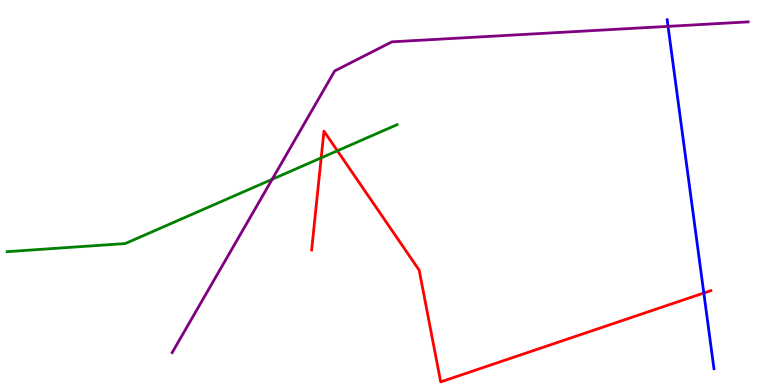[{'lines': ['blue', 'red'], 'intersections': [{'x': 9.08, 'y': 2.39}]}, {'lines': ['green', 'red'], 'intersections': [{'x': 4.14, 'y': 5.9}, {'x': 4.35, 'y': 6.08}]}, {'lines': ['purple', 'red'], 'intersections': []}, {'lines': ['blue', 'green'], 'intersections': []}, {'lines': ['blue', 'purple'], 'intersections': [{'x': 8.62, 'y': 9.32}]}, {'lines': ['green', 'purple'], 'intersections': [{'x': 3.51, 'y': 5.34}]}]